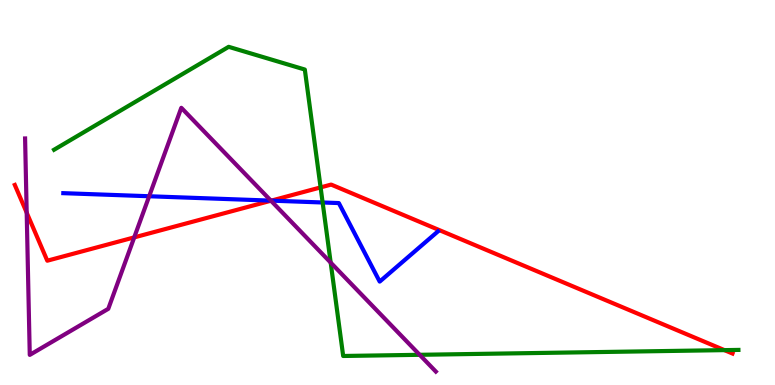[{'lines': ['blue', 'red'], 'intersections': [{'x': 3.5, 'y': 4.79}]}, {'lines': ['green', 'red'], 'intersections': [{'x': 4.14, 'y': 5.13}, {'x': 9.35, 'y': 0.906}]}, {'lines': ['purple', 'red'], 'intersections': [{'x': 0.344, 'y': 4.48}, {'x': 1.73, 'y': 3.83}, {'x': 3.5, 'y': 4.79}]}, {'lines': ['blue', 'green'], 'intersections': [{'x': 4.16, 'y': 4.74}]}, {'lines': ['blue', 'purple'], 'intersections': [{'x': 1.92, 'y': 4.9}, {'x': 3.5, 'y': 4.79}]}, {'lines': ['green', 'purple'], 'intersections': [{'x': 4.27, 'y': 3.18}, {'x': 5.41, 'y': 0.784}]}]